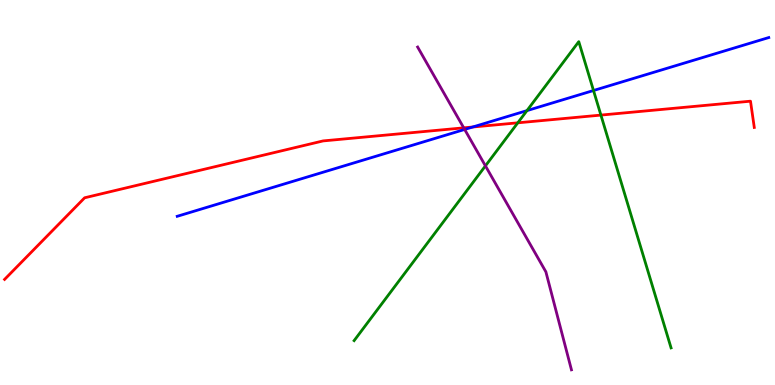[{'lines': ['blue', 'red'], 'intersections': [{'x': 6.1, 'y': 6.7}]}, {'lines': ['green', 'red'], 'intersections': [{'x': 6.68, 'y': 6.81}, {'x': 7.75, 'y': 7.01}]}, {'lines': ['purple', 'red'], 'intersections': [{'x': 5.98, 'y': 6.68}]}, {'lines': ['blue', 'green'], 'intersections': [{'x': 6.8, 'y': 7.13}, {'x': 7.66, 'y': 7.65}]}, {'lines': ['blue', 'purple'], 'intersections': [{'x': 6.0, 'y': 6.64}]}, {'lines': ['green', 'purple'], 'intersections': [{'x': 6.26, 'y': 5.69}]}]